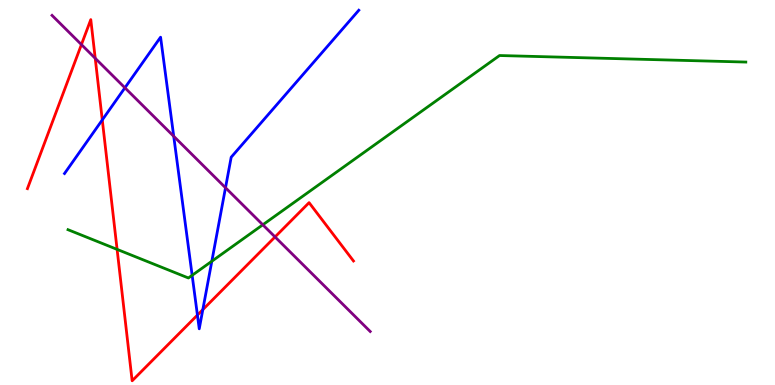[{'lines': ['blue', 'red'], 'intersections': [{'x': 1.32, 'y': 6.88}, {'x': 2.55, 'y': 1.82}, {'x': 2.62, 'y': 1.96}]}, {'lines': ['green', 'red'], 'intersections': [{'x': 1.51, 'y': 3.52}]}, {'lines': ['purple', 'red'], 'intersections': [{'x': 1.05, 'y': 8.84}, {'x': 1.23, 'y': 8.49}, {'x': 3.55, 'y': 3.85}]}, {'lines': ['blue', 'green'], 'intersections': [{'x': 2.48, 'y': 2.85}, {'x': 2.73, 'y': 3.21}]}, {'lines': ['blue', 'purple'], 'intersections': [{'x': 1.61, 'y': 7.72}, {'x': 2.24, 'y': 6.46}, {'x': 2.91, 'y': 5.12}]}, {'lines': ['green', 'purple'], 'intersections': [{'x': 3.39, 'y': 4.16}]}]